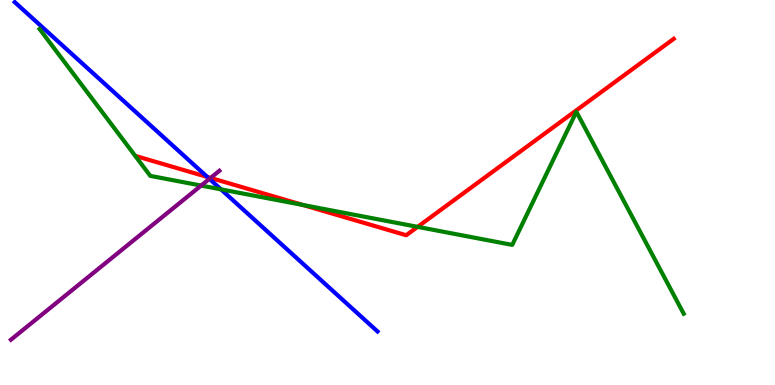[{'lines': ['blue', 'red'], 'intersections': [{'x': 2.68, 'y': 5.4}]}, {'lines': ['green', 'red'], 'intersections': [{'x': 3.91, 'y': 4.68}, {'x': 5.39, 'y': 4.11}]}, {'lines': ['purple', 'red'], 'intersections': [{'x': 2.72, 'y': 5.38}]}, {'lines': ['blue', 'green'], 'intersections': [{'x': 2.85, 'y': 5.08}]}, {'lines': ['blue', 'purple'], 'intersections': [{'x': 2.7, 'y': 5.35}]}, {'lines': ['green', 'purple'], 'intersections': [{'x': 2.6, 'y': 5.18}]}]